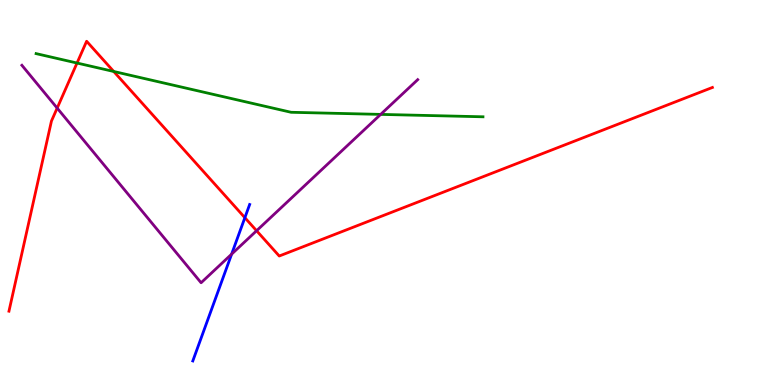[{'lines': ['blue', 'red'], 'intersections': [{'x': 3.16, 'y': 4.35}]}, {'lines': ['green', 'red'], 'intersections': [{'x': 0.994, 'y': 8.36}, {'x': 1.47, 'y': 8.14}]}, {'lines': ['purple', 'red'], 'intersections': [{'x': 0.738, 'y': 7.19}, {'x': 3.31, 'y': 4.01}]}, {'lines': ['blue', 'green'], 'intersections': []}, {'lines': ['blue', 'purple'], 'intersections': [{'x': 2.99, 'y': 3.4}]}, {'lines': ['green', 'purple'], 'intersections': [{'x': 4.91, 'y': 7.03}]}]